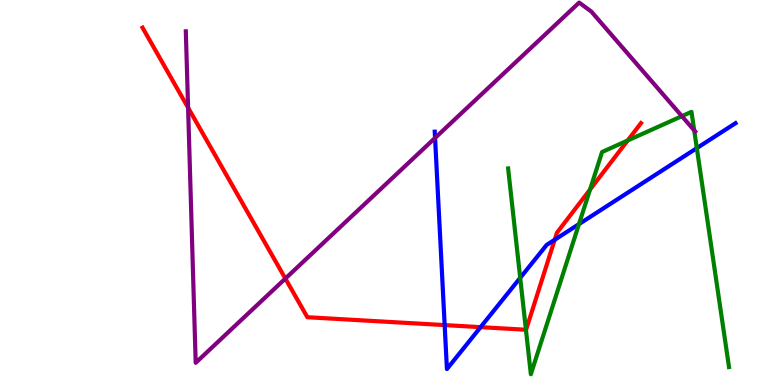[{'lines': ['blue', 'red'], 'intersections': [{'x': 5.74, 'y': 1.56}, {'x': 6.2, 'y': 1.5}, {'x': 7.16, 'y': 3.77}]}, {'lines': ['green', 'red'], 'intersections': [{'x': 6.79, 'y': 1.44}, {'x': 7.61, 'y': 5.08}, {'x': 8.1, 'y': 6.35}]}, {'lines': ['purple', 'red'], 'intersections': [{'x': 2.43, 'y': 7.2}, {'x': 3.68, 'y': 2.76}]}, {'lines': ['blue', 'green'], 'intersections': [{'x': 6.71, 'y': 2.78}, {'x': 7.47, 'y': 4.18}, {'x': 8.99, 'y': 6.15}]}, {'lines': ['blue', 'purple'], 'intersections': [{'x': 5.61, 'y': 6.42}]}, {'lines': ['green', 'purple'], 'intersections': [{'x': 8.8, 'y': 6.98}, {'x': 8.96, 'y': 6.61}]}]